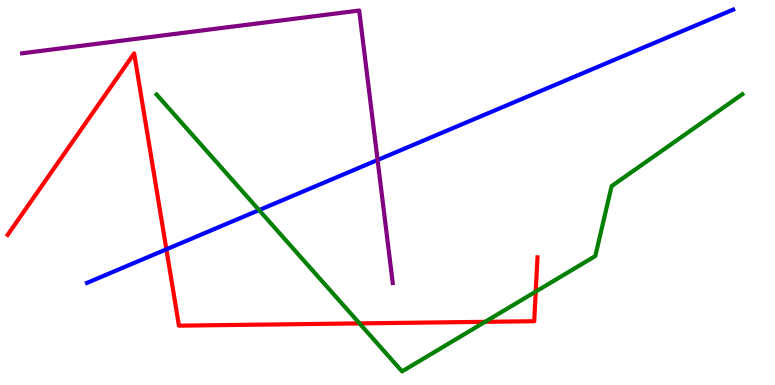[{'lines': ['blue', 'red'], 'intersections': [{'x': 2.15, 'y': 3.52}]}, {'lines': ['green', 'red'], 'intersections': [{'x': 4.64, 'y': 1.6}, {'x': 6.26, 'y': 1.64}, {'x': 6.91, 'y': 2.43}]}, {'lines': ['purple', 'red'], 'intersections': []}, {'lines': ['blue', 'green'], 'intersections': [{'x': 3.34, 'y': 4.54}]}, {'lines': ['blue', 'purple'], 'intersections': [{'x': 4.87, 'y': 5.84}]}, {'lines': ['green', 'purple'], 'intersections': []}]